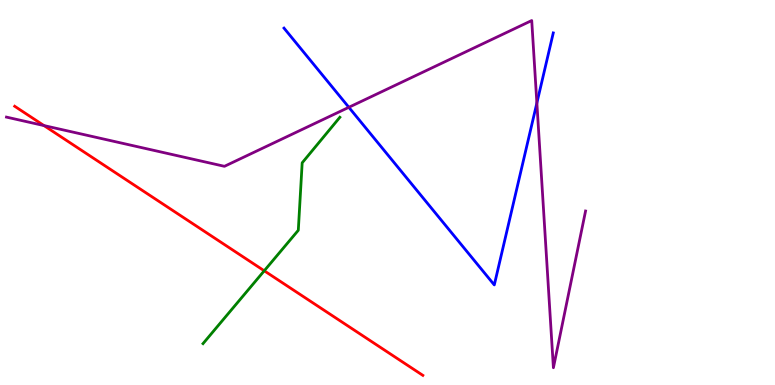[{'lines': ['blue', 'red'], 'intersections': []}, {'lines': ['green', 'red'], 'intersections': [{'x': 3.41, 'y': 2.97}]}, {'lines': ['purple', 'red'], 'intersections': [{'x': 0.567, 'y': 6.74}]}, {'lines': ['blue', 'green'], 'intersections': []}, {'lines': ['blue', 'purple'], 'intersections': [{'x': 4.5, 'y': 7.21}, {'x': 6.93, 'y': 7.32}]}, {'lines': ['green', 'purple'], 'intersections': []}]